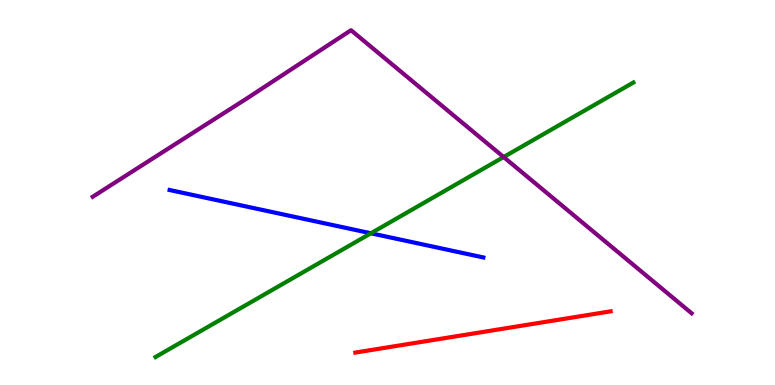[{'lines': ['blue', 'red'], 'intersections': []}, {'lines': ['green', 'red'], 'intersections': []}, {'lines': ['purple', 'red'], 'intersections': []}, {'lines': ['blue', 'green'], 'intersections': [{'x': 4.79, 'y': 3.94}]}, {'lines': ['blue', 'purple'], 'intersections': []}, {'lines': ['green', 'purple'], 'intersections': [{'x': 6.5, 'y': 5.92}]}]